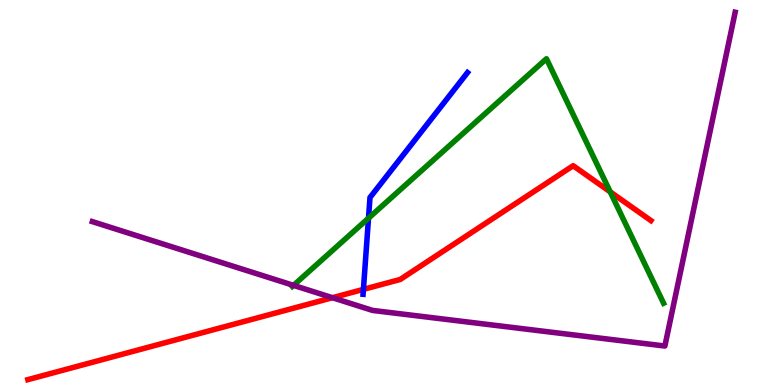[{'lines': ['blue', 'red'], 'intersections': [{'x': 4.69, 'y': 2.48}]}, {'lines': ['green', 'red'], 'intersections': [{'x': 7.87, 'y': 5.02}]}, {'lines': ['purple', 'red'], 'intersections': [{'x': 4.29, 'y': 2.27}]}, {'lines': ['blue', 'green'], 'intersections': [{'x': 4.75, 'y': 4.33}]}, {'lines': ['blue', 'purple'], 'intersections': []}, {'lines': ['green', 'purple'], 'intersections': [{'x': 3.79, 'y': 2.59}]}]